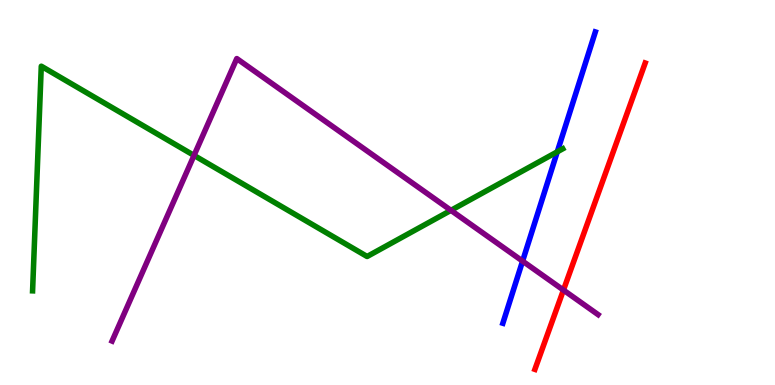[{'lines': ['blue', 'red'], 'intersections': []}, {'lines': ['green', 'red'], 'intersections': []}, {'lines': ['purple', 'red'], 'intersections': [{'x': 7.27, 'y': 2.47}]}, {'lines': ['blue', 'green'], 'intersections': [{'x': 7.19, 'y': 6.06}]}, {'lines': ['blue', 'purple'], 'intersections': [{'x': 6.74, 'y': 3.22}]}, {'lines': ['green', 'purple'], 'intersections': [{'x': 2.5, 'y': 5.96}, {'x': 5.82, 'y': 4.54}]}]